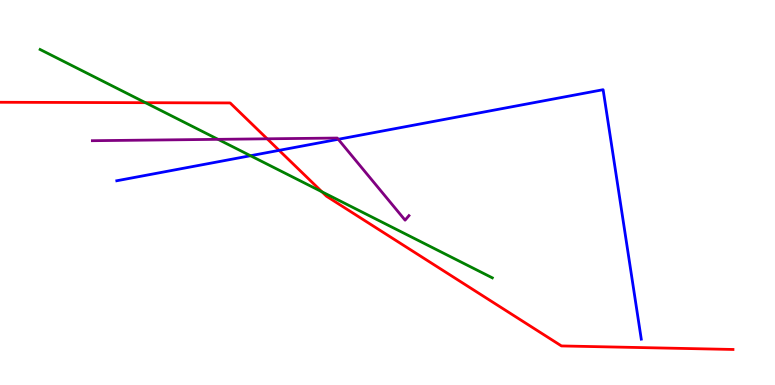[{'lines': ['blue', 'red'], 'intersections': [{'x': 3.6, 'y': 6.09}]}, {'lines': ['green', 'red'], 'intersections': [{'x': 1.88, 'y': 7.33}, {'x': 4.15, 'y': 5.02}]}, {'lines': ['purple', 'red'], 'intersections': [{'x': 3.45, 'y': 6.39}]}, {'lines': ['blue', 'green'], 'intersections': [{'x': 3.23, 'y': 5.96}]}, {'lines': ['blue', 'purple'], 'intersections': [{'x': 4.36, 'y': 6.38}]}, {'lines': ['green', 'purple'], 'intersections': [{'x': 2.81, 'y': 6.38}]}]